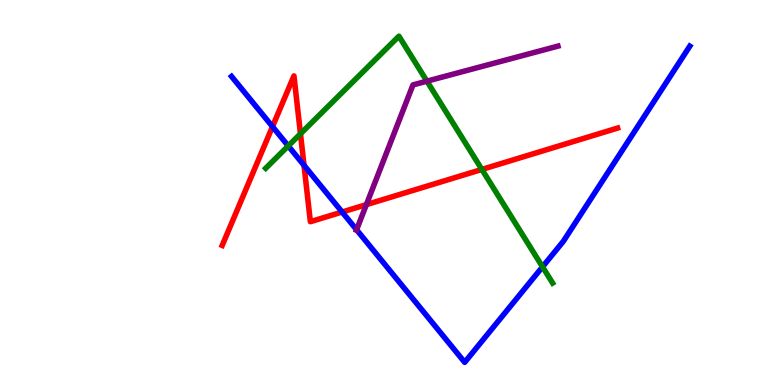[{'lines': ['blue', 'red'], 'intersections': [{'x': 3.52, 'y': 6.71}, {'x': 3.92, 'y': 5.71}, {'x': 4.41, 'y': 4.49}]}, {'lines': ['green', 'red'], 'intersections': [{'x': 3.88, 'y': 6.52}, {'x': 6.22, 'y': 5.6}]}, {'lines': ['purple', 'red'], 'intersections': [{'x': 4.73, 'y': 4.68}]}, {'lines': ['blue', 'green'], 'intersections': [{'x': 3.72, 'y': 6.21}, {'x': 7.0, 'y': 3.07}]}, {'lines': ['blue', 'purple'], 'intersections': [{'x': 4.6, 'y': 4.03}]}, {'lines': ['green', 'purple'], 'intersections': [{'x': 5.51, 'y': 7.89}]}]